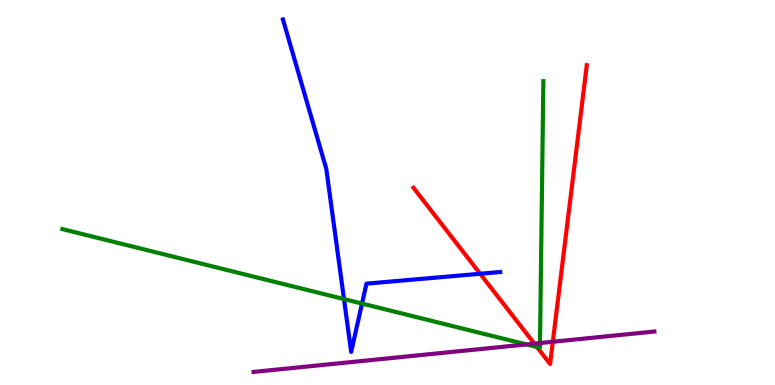[{'lines': ['blue', 'red'], 'intersections': [{'x': 6.2, 'y': 2.89}]}, {'lines': ['green', 'red'], 'intersections': [{'x': 6.93, 'y': 0.986}]}, {'lines': ['purple', 'red'], 'intersections': [{'x': 6.89, 'y': 1.07}, {'x': 7.13, 'y': 1.12}]}, {'lines': ['blue', 'green'], 'intersections': [{'x': 4.44, 'y': 2.23}, {'x': 4.67, 'y': 2.12}]}, {'lines': ['blue', 'purple'], 'intersections': []}, {'lines': ['green', 'purple'], 'intersections': [{'x': 6.79, 'y': 1.05}, {'x': 6.97, 'y': 1.09}]}]